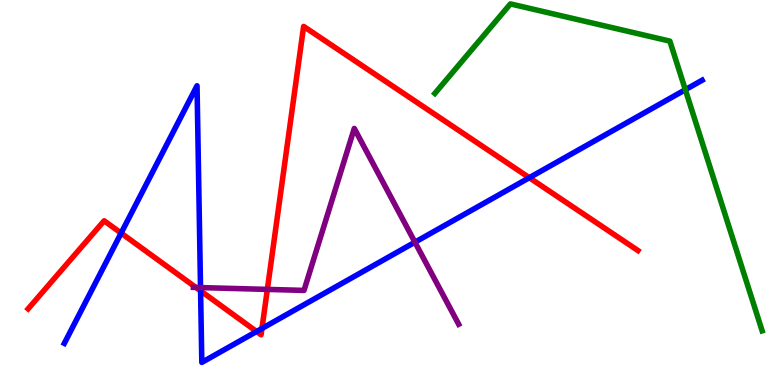[{'lines': ['blue', 'red'], 'intersections': [{'x': 1.56, 'y': 3.95}, {'x': 2.59, 'y': 2.45}, {'x': 3.31, 'y': 1.39}, {'x': 3.38, 'y': 1.47}, {'x': 6.83, 'y': 5.38}]}, {'lines': ['green', 'red'], 'intersections': []}, {'lines': ['purple', 'red'], 'intersections': [{'x': 2.53, 'y': 2.53}, {'x': 3.45, 'y': 2.48}]}, {'lines': ['blue', 'green'], 'intersections': [{'x': 8.84, 'y': 7.67}]}, {'lines': ['blue', 'purple'], 'intersections': [{'x': 2.59, 'y': 2.53}, {'x': 5.35, 'y': 3.71}]}, {'lines': ['green', 'purple'], 'intersections': []}]